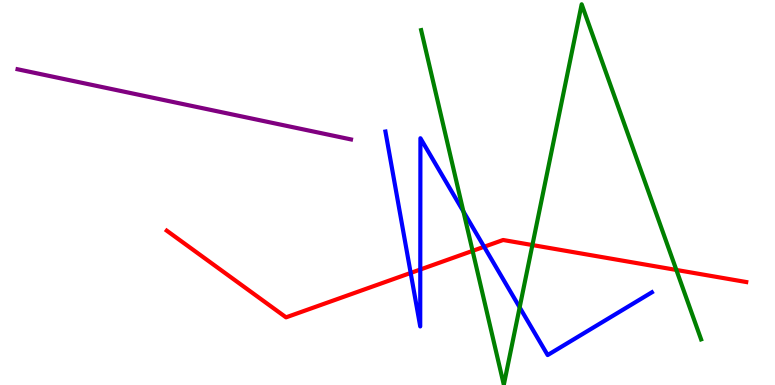[{'lines': ['blue', 'red'], 'intersections': [{'x': 5.3, 'y': 2.91}, {'x': 5.42, 'y': 3.0}, {'x': 6.25, 'y': 3.59}]}, {'lines': ['green', 'red'], 'intersections': [{'x': 6.1, 'y': 3.48}, {'x': 6.87, 'y': 3.63}, {'x': 8.73, 'y': 2.99}]}, {'lines': ['purple', 'red'], 'intersections': []}, {'lines': ['blue', 'green'], 'intersections': [{'x': 5.98, 'y': 4.51}, {'x': 6.71, 'y': 2.02}]}, {'lines': ['blue', 'purple'], 'intersections': []}, {'lines': ['green', 'purple'], 'intersections': []}]